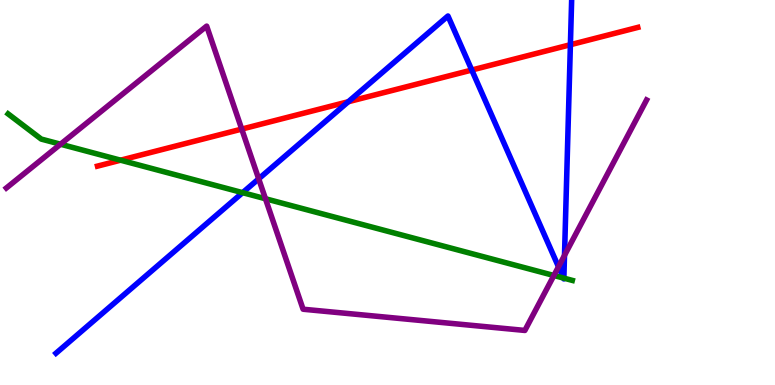[{'lines': ['blue', 'red'], 'intersections': [{'x': 4.49, 'y': 7.36}, {'x': 6.09, 'y': 8.18}, {'x': 7.36, 'y': 8.84}]}, {'lines': ['green', 'red'], 'intersections': [{'x': 1.56, 'y': 5.84}]}, {'lines': ['purple', 'red'], 'intersections': [{'x': 3.12, 'y': 6.65}]}, {'lines': ['blue', 'green'], 'intersections': [{'x': 3.13, 'y': 5.0}, {'x': 7.27, 'y': 2.78}, {'x': 7.28, 'y': 2.78}]}, {'lines': ['blue', 'purple'], 'intersections': [{'x': 3.34, 'y': 5.35}, {'x': 7.21, 'y': 3.07}, {'x': 7.28, 'y': 3.37}]}, {'lines': ['green', 'purple'], 'intersections': [{'x': 0.781, 'y': 6.25}, {'x': 3.43, 'y': 4.84}, {'x': 7.15, 'y': 2.84}]}]